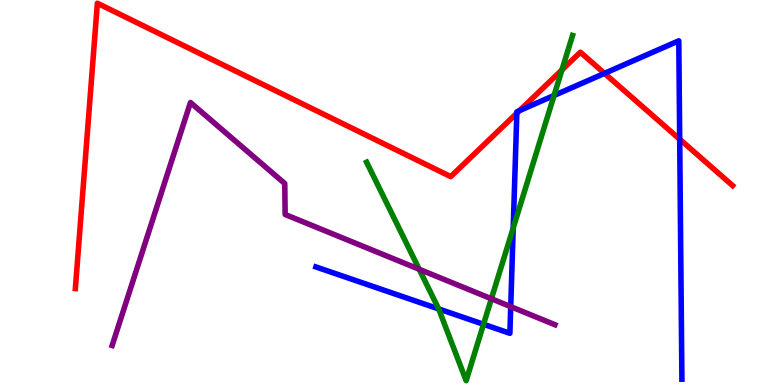[{'lines': ['blue', 'red'], 'intersections': [{'x': 6.67, 'y': 7.06}, {'x': 6.7, 'y': 7.13}, {'x': 7.8, 'y': 8.09}, {'x': 8.77, 'y': 6.38}]}, {'lines': ['green', 'red'], 'intersections': [{'x': 7.25, 'y': 8.18}]}, {'lines': ['purple', 'red'], 'intersections': []}, {'lines': ['blue', 'green'], 'intersections': [{'x': 5.66, 'y': 1.98}, {'x': 6.24, 'y': 1.58}, {'x': 6.62, 'y': 4.08}, {'x': 7.15, 'y': 7.52}]}, {'lines': ['blue', 'purple'], 'intersections': [{'x': 6.59, 'y': 2.03}]}, {'lines': ['green', 'purple'], 'intersections': [{'x': 5.41, 'y': 3.01}, {'x': 6.34, 'y': 2.24}]}]